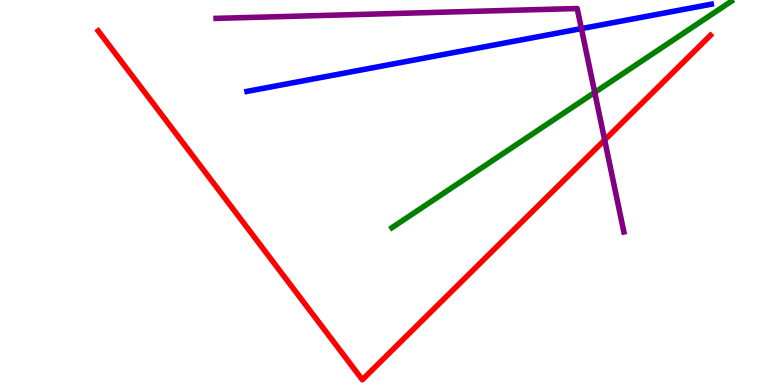[{'lines': ['blue', 'red'], 'intersections': []}, {'lines': ['green', 'red'], 'intersections': []}, {'lines': ['purple', 'red'], 'intersections': [{'x': 7.8, 'y': 6.36}]}, {'lines': ['blue', 'green'], 'intersections': []}, {'lines': ['blue', 'purple'], 'intersections': [{'x': 7.5, 'y': 9.26}]}, {'lines': ['green', 'purple'], 'intersections': [{'x': 7.67, 'y': 7.6}]}]